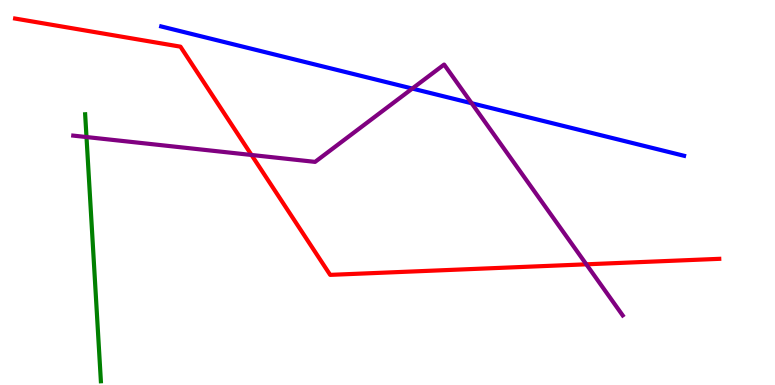[{'lines': ['blue', 'red'], 'intersections': []}, {'lines': ['green', 'red'], 'intersections': []}, {'lines': ['purple', 'red'], 'intersections': [{'x': 3.25, 'y': 5.97}, {'x': 7.57, 'y': 3.13}]}, {'lines': ['blue', 'green'], 'intersections': []}, {'lines': ['blue', 'purple'], 'intersections': [{'x': 5.32, 'y': 7.7}, {'x': 6.09, 'y': 7.32}]}, {'lines': ['green', 'purple'], 'intersections': [{'x': 1.12, 'y': 6.44}]}]